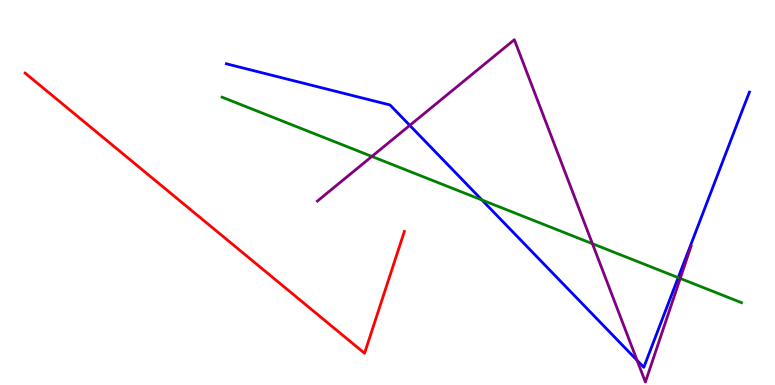[{'lines': ['blue', 'red'], 'intersections': []}, {'lines': ['green', 'red'], 'intersections': []}, {'lines': ['purple', 'red'], 'intersections': []}, {'lines': ['blue', 'green'], 'intersections': [{'x': 6.22, 'y': 4.81}, {'x': 8.75, 'y': 2.79}]}, {'lines': ['blue', 'purple'], 'intersections': [{'x': 5.29, 'y': 6.74}, {'x': 8.22, 'y': 0.641}]}, {'lines': ['green', 'purple'], 'intersections': [{'x': 4.8, 'y': 5.94}, {'x': 7.64, 'y': 3.67}, {'x': 8.78, 'y': 2.77}]}]